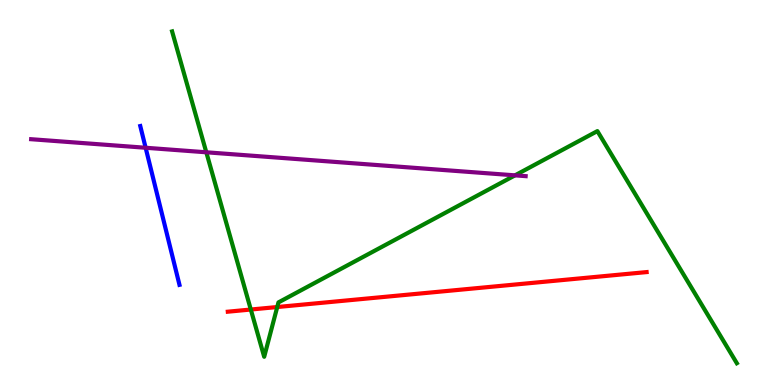[{'lines': ['blue', 'red'], 'intersections': []}, {'lines': ['green', 'red'], 'intersections': [{'x': 3.24, 'y': 1.96}, {'x': 3.58, 'y': 2.03}]}, {'lines': ['purple', 'red'], 'intersections': []}, {'lines': ['blue', 'green'], 'intersections': []}, {'lines': ['blue', 'purple'], 'intersections': [{'x': 1.88, 'y': 6.16}]}, {'lines': ['green', 'purple'], 'intersections': [{'x': 2.66, 'y': 6.04}, {'x': 6.65, 'y': 5.45}]}]